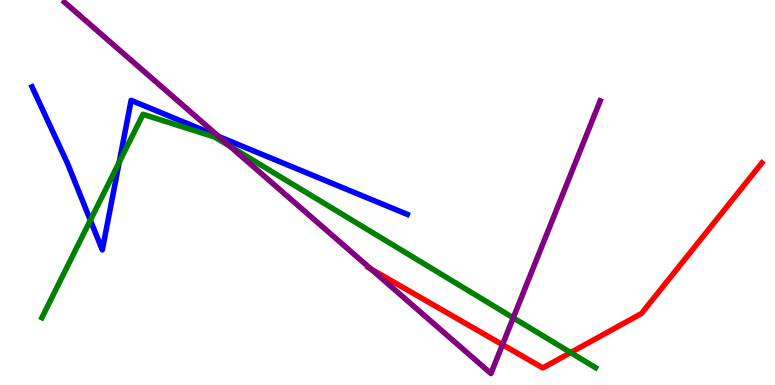[{'lines': ['blue', 'red'], 'intersections': []}, {'lines': ['green', 'red'], 'intersections': [{'x': 7.36, 'y': 0.842}]}, {'lines': ['purple', 'red'], 'intersections': [{'x': 4.79, 'y': 3.01}, {'x': 6.48, 'y': 1.05}]}, {'lines': ['blue', 'green'], 'intersections': [{'x': 1.17, 'y': 4.28}, {'x': 1.54, 'y': 5.79}]}, {'lines': ['blue', 'purple'], 'intersections': [{'x': 2.82, 'y': 6.45}]}, {'lines': ['green', 'purple'], 'intersections': [{'x': 2.97, 'y': 6.2}, {'x': 6.62, 'y': 1.74}]}]